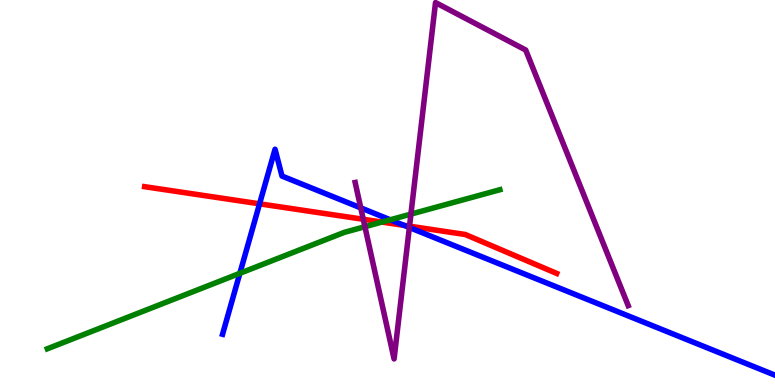[{'lines': ['blue', 'red'], 'intersections': [{'x': 3.35, 'y': 4.71}, {'x': 5.21, 'y': 4.15}]}, {'lines': ['green', 'red'], 'intersections': [{'x': 4.93, 'y': 4.23}]}, {'lines': ['purple', 'red'], 'intersections': [{'x': 4.69, 'y': 4.3}, {'x': 5.28, 'y': 4.13}]}, {'lines': ['blue', 'green'], 'intersections': [{'x': 3.09, 'y': 2.9}, {'x': 5.04, 'y': 4.29}]}, {'lines': ['blue', 'purple'], 'intersections': [{'x': 4.66, 'y': 4.6}, {'x': 5.28, 'y': 4.09}]}, {'lines': ['green', 'purple'], 'intersections': [{'x': 4.71, 'y': 4.11}, {'x': 5.3, 'y': 4.44}]}]